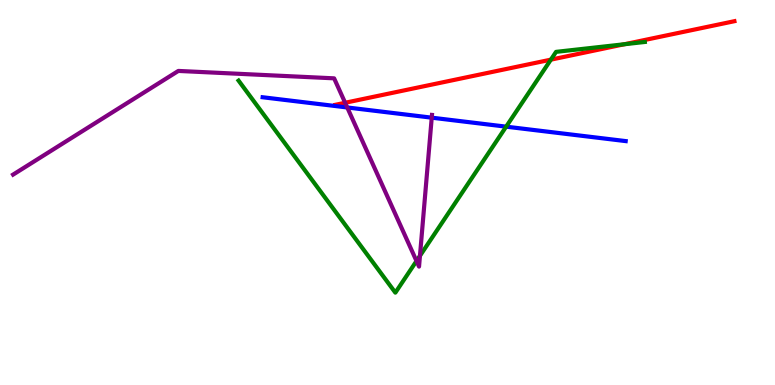[{'lines': ['blue', 'red'], 'intersections': []}, {'lines': ['green', 'red'], 'intersections': [{'x': 7.11, 'y': 8.45}, {'x': 8.06, 'y': 8.85}]}, {'lines': ['purple', 'red'], 'intersections': [{'x': 4.45, 'y': 7.33}]}, {'lines': ['blue', 'green'], 'intersections': [{'x': 6.53, 'y': 6.71}]}, {'lines': ['blue', 'purple'], 'intersections': [{'x': 4.48, 'y': 7.21}, {'x': 5.57, 'y': 6.94}]}, {'lines': ['green', 'purple'], 'intersections': [{'x': 5.37, 'y': 3.22}, {'x': 5.42, 'y': 3.36}]}]